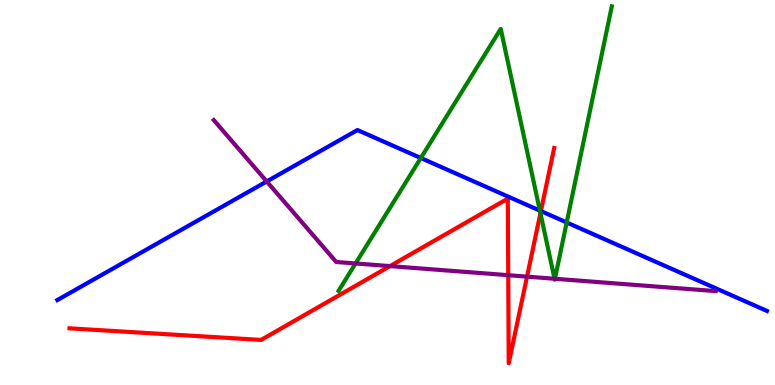[{'lines': ['blue', 'red'], 'intersections': [{'x': 6.98, 'y': 4.52}]}, {'lines': ['green', 'red'], 'intersections': [{'x': 6.97, 'y': 4.46}]}, {'lines': ['purple', 'red'], 'intersections': [{'x': 5.03, 'y': 3.09}, {'x': 6.56, 'y': 2.85}, {'x': 6.8, 'y': 2.81}]}, {'lines': ['blue', 'green'], 'intersections': [{'x': 5.43, 'y': 5.9}, {'x': 6.97, 'y': 4.53}, {'x': 7.31, 'y': 4.22}]}, {'lines': ['blue', 'purple'], 'intersections': [{'x': 3.44, 'y': 5.29}]}, {'lines': ['green', 'purple'], 'intersections': [{'x': 4.59, 'y': 3.16}, {'x': 7.16, 'y': 2.76}, {'x': 7.16, 'y': 2.76}]}]